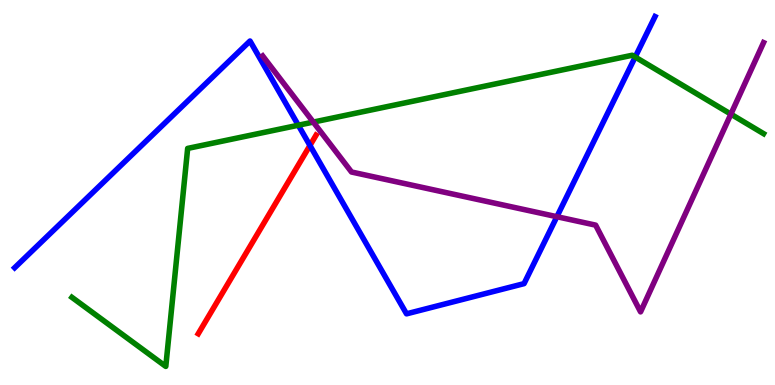[{'lines': ['blue', 'red'], 'intersections': [{'x': 4.0, 'y': 6.22}]}, {'lines': ['green', 'red'], 'intersections': []}, {'lines': ['purple', 'red'], 'intersections': []}, {'lines': ['blue', 'green'], 'intersections': [{'x': 3.85, 'y': 6.75}, {'x': 8.2, 'y': 8.52}]}, {'lines': ['blue', 'purple'], 'intersections': [{'x': 7.19, 'y': 4.37}]}, {'lines': ['green', 'purple'], 'intersections': [{'x': 4.04, 'y': 6.83}, {'x': 9.43, 'y': 7.04}]}]